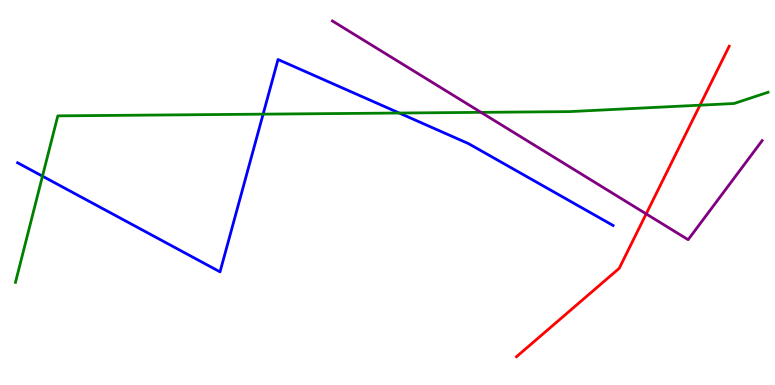[{'lines': ['blue', 'red'], 'intersections': []}, {'lines': ['green', 'red'], 'intersections': [{'x': 9.03, 'y': 7.27}]}, {'lines': ['purple', 'red'], 'intersections': [{'x': 8.34, 'y': 4.44}]}, {'lines': ['blue', 'green'], 'intersections': [{'x': 0.548, 'y': 5.42}, {'x': 3.39, 'y': 7.03}, {'x': 5.15, 'y': 7.06}]}, {'lines': ['blue', 'purple'], 'intersections': []}, {'lines': ['green', 'purple'], 'intersections': [{'x': 6.21, 'y': 7.08}]}]